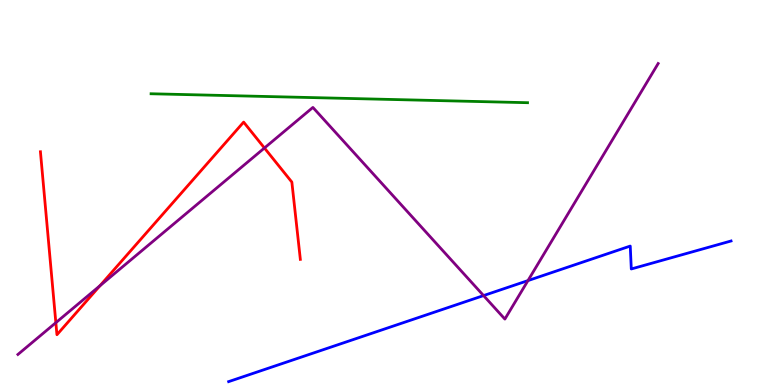[{'lines': ['blue', 'red'], 'intersections': []}, {'lines': ['green', 'red'], 'intersections': []}, {'lines': ['purple', 'red'], 'intersections': [{'x': 0.721, 'y': 1.62}, {'x': 1.29, 'y': 2.58}, {'x': 3.41, 'y': 6.16}]}, {'lines': ['blue', 'green'], 'intersections': []}, {'lines': ['blue', 'purple'], 'intersections': [{'x': 6.24, 'y': 2.32}, {'x': 6.81, 'y': 2.71}]}, {'lines': ['green', 'purple'], 'intersections': []}]